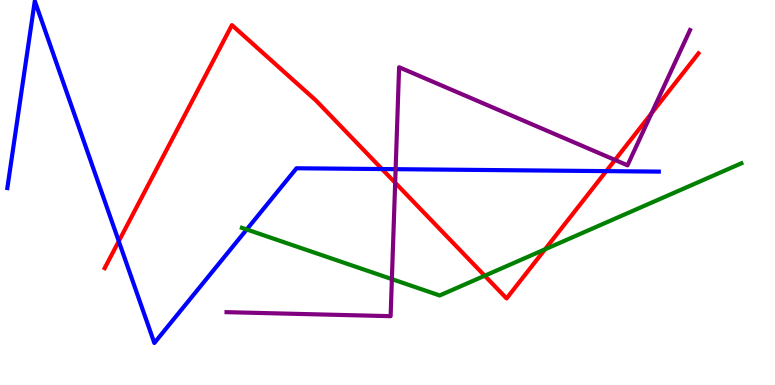[{'lines': ['blue', 'red'], 'intersections': [{'x': 1.53, 'y': 3.73}, {'x': 4.93, 'y': 5.61}, {'x': 7.82, 'y': 5.56}]}, {'lines': ['green', 'red'], 'intersections': [{'x': 6.25, 'y': 2.84}, {'x': 7.03, 'y': 3.52}]}, {'lines': ['purple', 'red'], 'intersections': [{'x': 5.1, 'y': 5.25}, {'x': 7.94, 'y': 5.85}, {'x': 8.41, 'y': 7.06}]}, {'lines': ['blue', 'green'], 'intersections': [{'x': 3.18, 'y': 4.04}]}, {'lines': ['blue', 'purple'], 'intersections': [{'x': 5.1, 'y': 5.61}]}, {'lines': ['green', 'purple'], 'intersections': [{'x': 5.06, 'y': 2.75}]}]